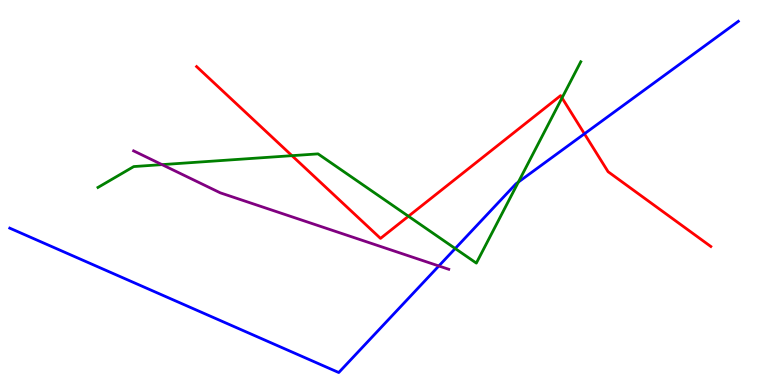[{'lines': ['blue', 'red'], 'intersections': [{'x': 7.54, 'y': 6.52}]}, {'lines': ['green', 'red'], 'intersections': [{'x': 3.77, 'y': 5.96}, {'x': 5.27, 'y': 4.38}, {'x': 7.25, 'y': 7.46}]}, {'lines': ['purple', 'red'], 'intersections': []}, {'lines': ['blue', 'green'], 'intersections': [{'x': 5.87, 'y': 3.54}, {'x': 6.69, 'y': 5.27}]}, {'lines': ['blue', 'purple'], 'intersections': [{'x': 5.66, 'y': 3.09}]}, {'lines': ['green', 'purple'], 'intersections': [{'x': 2.09, 'y': 5.72}]}]